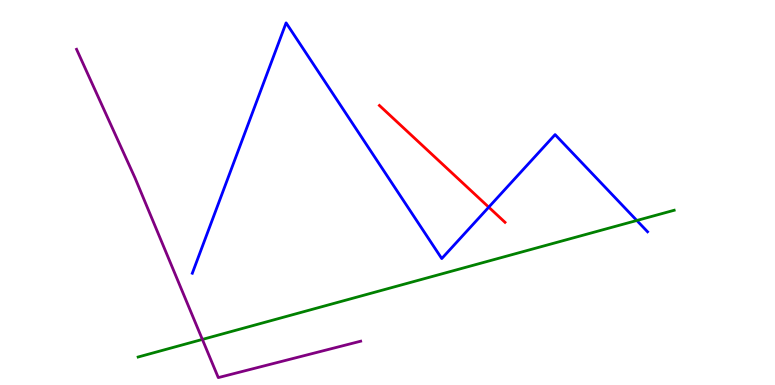[{'lines': ['blue', 'red'], 'intersections': [{'x': 6.31, 'y': 4.62}]}, {'lines': ['green', 'red'], 'intersections': []}, {'lines': ['purple', 'red'], 'intersections': []}, {'lines': ['blue', 'green'], 'intersections': [{'x': 8.22, 'y': 4.27}]}, {'lines': ['blue', 'purple'], 'intersections': []}, {'lines': ['green', 'purple'], 'intersections': [{'x': 2.61, 'y': 1.18}]}]